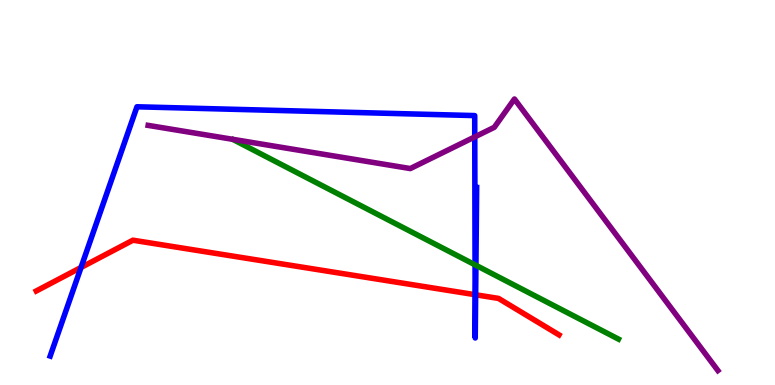[{'lines': ['blue', 'red'], 'intersections': [{'x': 1.05, 'y': 3.05}, {'x': 6.13, 'y': 2.35}, {'x': 6.14, 'y': 2.34}]}, {'lines': ['green', 'red'], 'intersections': []}, {'lines': ['purple', 'red'], 'intersections': []}, {'lines': ['blue', 'green'], 'intersections': [{'x': 6.13, 'y': 3.12}, {'x': 6.14, 'y': 3.11}]}, {'lines': ['blue', 'purple'], 'intersections': [{'x': 6.13, 'y': 6.44}]}, {'lines': ['green', 'purple'], 'intersections': []}]